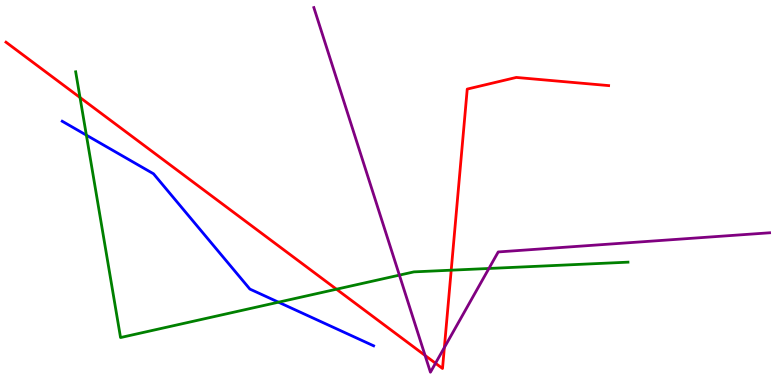[{'lines': ['blue', 'red'], 'intersections': []}, {'lines': ['green', 'red'], 'intersections': [{'x': 1.03, 'y': 7.47}, {'x': 4.34, 'y': 2.49}, {'x': 5.82, 'y': 2.98}]}, {'lines': ['purple', 'red'], 'intersections': [{'x': 5.48, 'y': 0.768}, {'x': 5.62, 'y': 0.565}, {'x': 5.73, 'y': 0.974}]}, {'lines': ['blue', 'green'], 'intersections': [{'x': 1.11, 'y': 6.49}, {'x': 3.59, 'y': 2.15}]}, {'lines': ['blue', 'purple'], 'intersections': []}, {'lines': ['green', 'purple'], 'intersections': [{'x': 5.15, 'y': 2.85}, {'x': 6.31, 'y': 3.03}]}]